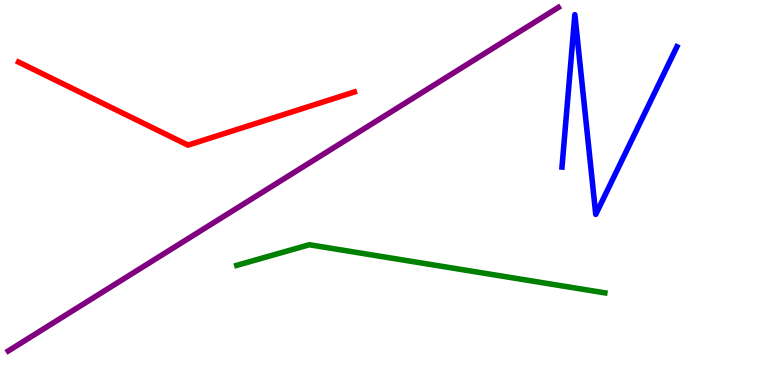[{'lines': ['blue', 'red'], 'intersections': []}, {'lines': ['green', 'red'], 'intersections': []}, {'lines': ['purple', 'red'], 'intersections': []}, {'lines': ['blue', 'green'], 'intersections': []}, {'lines': ['blue', 'purple'], 'intersections': []}, {'lines': ['green', 'purple'], 'intersections': []}]